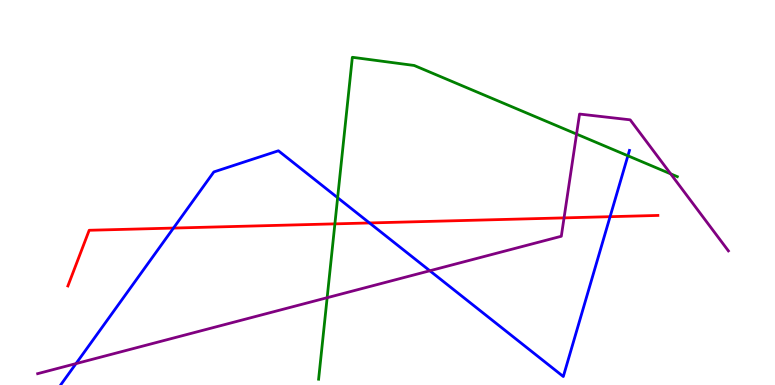[{'lines': ['blue', 'red'], 'intersections': [{'x': 2.24, 'y': 4.08}, {'x': 4.77, 'y': 4.21}, {'x': 7.87, 'y': 4.37}]}, {'lines': ['green', 'red'], 'intersections': [{'x': 4.32, 'y': 4.19}]}, {'lines': ['purple', 'red'], 'intersections': [{'x': 7.28, 'y': 4.34}]}, {'lines': ['blue', 'green'], 'intersections': [{'x': 4.36, 'y': 4.86}, {'x': 8.1, 'y': 5.95}]}, {'lines': ['blue', 'purple'], 'intersections': [{'x': 0.981, 'y': 0.556}, {'x': 5.55, 'y': 2.97}]}, {'lines': ['green', 'purple'], 'intersections': [{'x': 4.22, 'y': 2.27}, {'x': 7.44, 'y': 6.52}, {'x': 8.65, 'y': 5.48}]}]